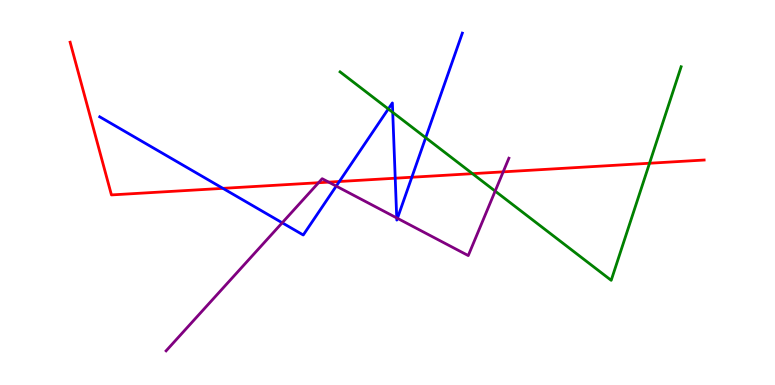[{'lines': ['blue', 'red'], 'intersections': [{'x': 2.88, 'y': 5.11}, {'x': 4.38, 'y': 5.29}, {'x': 5.1, 'y': 5.37}, {'x': 5.31, 'y': 5.4}]}, {'lines': ['green', 'red'], 'intersections': [{'x': 6.1, 'y': 5.49}, {'x': 8.38, 'y': 5.76}]}, {'lines': ['purple', 'red'], 'intersections': [{'x': 4.11, 'y': 5.25}, {'x': 4.24, 'y': 5.27}, {'x': 6.49, 'y': 5.54}]}, {'lines': ['blue', 'green'], 'intersections': [{'x': 5.01, 'y': 7.17}, {'x': 5.07, 'y': 7.08}, {'x': 5.49, 'y': 6.42}]}, {'lines': ['blue', 'purple'], 'intersections': [{'x': 3.64, 'y': 4.21}, {'x': 4.34, 'y': 5.17}, {'x': 5.12, 'y': 4.34}, {'x': 5.13, 'y': 4.33}]}, {'lines': ['green', 'purple'], 'intersections': [{'x': 6.39, 'y': 5.04}]}]